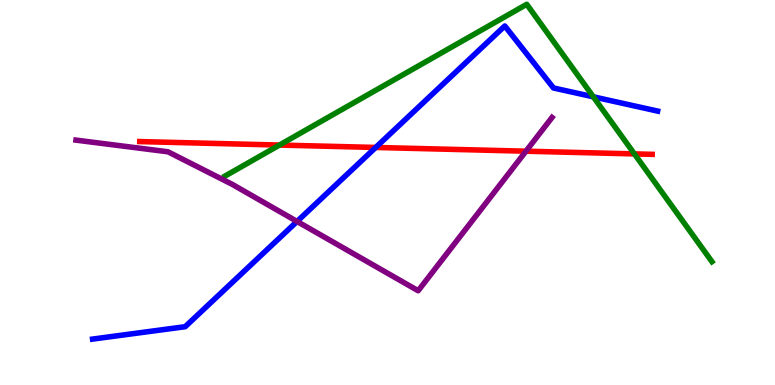[{'lines': ['blue', 'red'], 'intersections': [{'x': 4.85, 'y': 6.17}]}, {'lines': ['green', 'red'], 'intersections': [{'x': 3.61, 'y': 6.23}, {'x': 8.19, 'y': 6.0}]}, {'lines': ['purple', 'red'], 'intersections': [{'x': 6.79, 'y': 6.07}]}, {'lines': ['blue', 'green'], 'intersections': [{'x': 7.66, 'y': 7.49}]}, {'lines': ['blue', 'purple'], 'intersections': [{'x': 3.83, 'y': 4.25}]}, {'lines': ['green', 'purple'], 'intersections': []}]